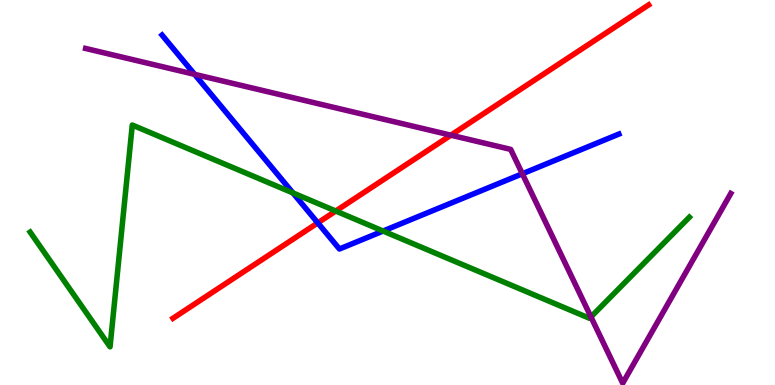[{'lines': ['blue', 'red'], 'intersections': [{'x': 4.1, 'y': 4.21}]}, {'lines': ['green', 'red'], 'intersections': [{'x': 4.33, 'y': 4.52}]}, {'lines': ['purple', 'red'], 'intersections': [{'x': 5.82, 'y': 6.49}]}, {'lines': ['blue', 'green'], 'intersections': [{'x': 3.78, 'y': 4.99}, {'x': 4.94, 'y': 4.0}]}, {'lines': ['blue', 'purple'], 'intersections': [{'x': 2.51, 'y': 8.07}, {'x': 6.74, 'y': 5.49}]}, {'lines': ['green', 'purple'], 'intersections': [{'x': 7.63, 'y': 1.77}]}]